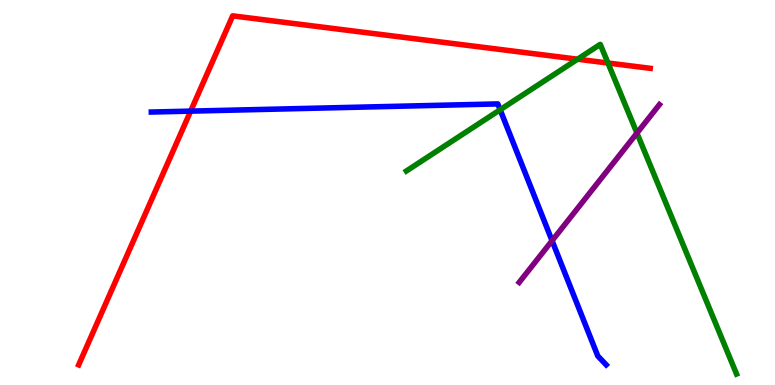[{'lines': ['blue', 'red'], 'intersections': [{'x': 2.46, 'y': 7.11}]}, {'lines': ['green', 'red'], 'intersections': [{'x': 7.45, 'y': 8.46}, {'x': 7.84, 'y': 8.36}]}, {'lines': ['purple', 'red'], 'intersections': []}, {'lines': ['blue', 'green'], 'intersections': [{'x': 6.45, 'y': 7.15}]}, {'lines': ['blue', 'purple'], 'intersections': [{'x': 7.12, 'y': 3.75}]}, {'lines': ['green', 'purple'], 'intersections': [{'x': 8.22, 'y': 6.54}]}]